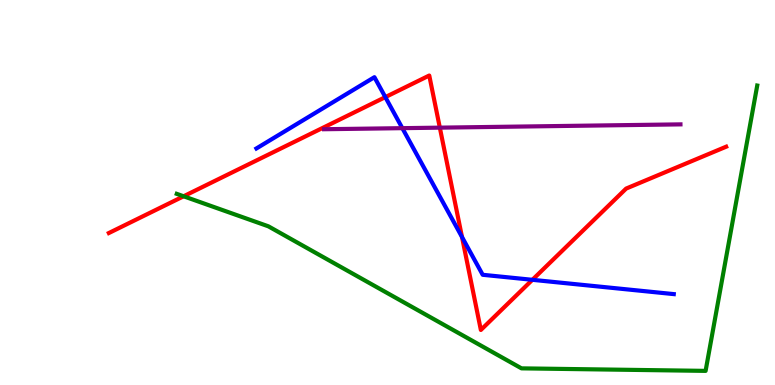[{'lines': ['blue', 'red'], 'intersections': [{'x': 4.97, 'y': 7.48}, {'x': 5.96, 'y': 3.84}, {'x': 6.87, 'y': 2.73}]}, {'lines': ['green', 'red'], 'intersections': [{'x': 2.37, 'y': 4.9}]}, {'lines': ['purple', 'red'], 'intersections': [{'x': 5.68, 'y': 6.68}]}, {'lines': ['blue', 'green'], 'intersections': []}, {'lines': ['blue', 'purple'], 'intersections': [{'x': 5.19, 'y': 6.67}]}, {'lines': ['green', 'purple'], 'intersections': []}]